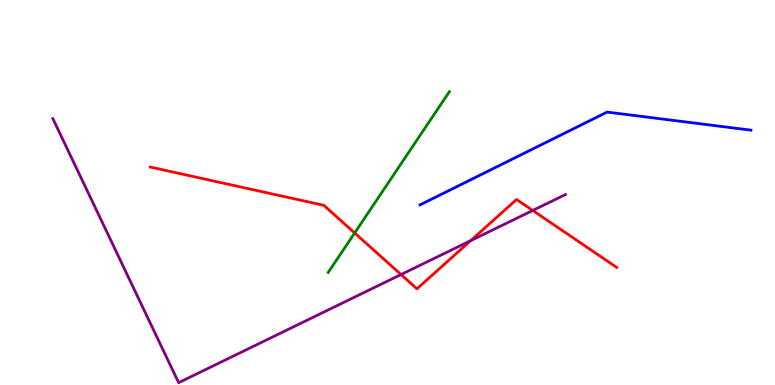[{'lines': ['blue', 'red'], 'intersections': []}, {'lines': ['green', 'red'], 'intersections': [{'x': 4.58, 'y': 3.95}]}, {'lines': ['purple', 'red'], 'intersections': [{'x': 5.17, 'y': 2.87}, {'x': 6.07, 'y': 3.75}, {'x': 6.87, 'y': 4.53}]}, {'lines': ['blue', 'green'], 'intersections': []}, {'lines': ['blue', 'purple'], 'intersections': []}, {'lines': ['green', 'purple'], 'intersections': []}]